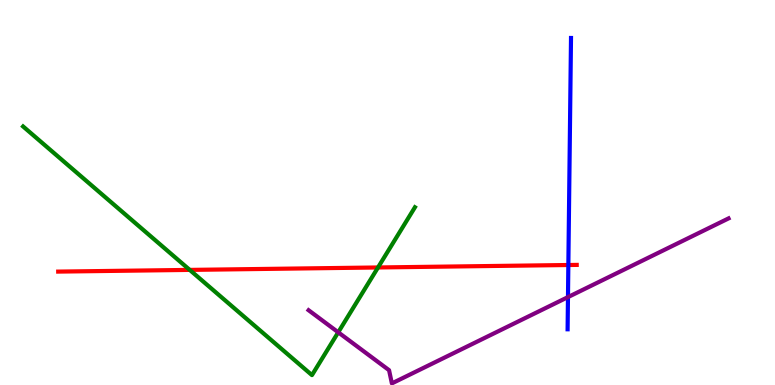[{'lines': ['blue', 'red'], 'intersections': [{'x': 7.33, 'y': 3.12}]}, {'lines': ['green', 'red'], 'intersections': [{'x': 2.45, 'y': 2.99}, {'x': 4.88, 'y': 3.05}]}, {'lines': ['purple', 'red'], 'intersections': []}, {'lines': ['blue', 'green'], 'intersections': []}, {'lines': ['blue', 'purple'], 'intersections': [{'x': 7.33, 'y': 2.28}]}, {'lines': ['green', 'purple'], 'intersections': [{'x': 4.36, 'y': 1.37}]}]